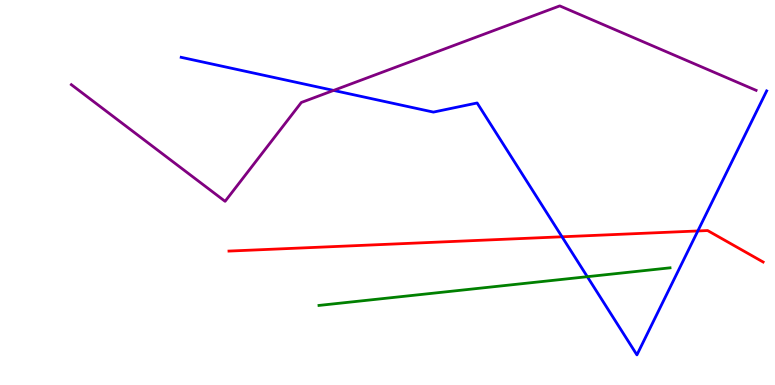[{'lines': ['blue', 'red'], 'intersections': [{'x': 7.25, 'y': 3.85}, {'x': 9.0, 'y': 4.0}]}, {'lines': ['green', 'red'], 'intersections': []}, {'lines': ['purple', 'red'], 'intersections': []}, {'lines': ['blue', 'green'], 'intersections': [{'x': 7.58, 'y': 2.81}]}, {'lines': ['blue', 'purple'], 'intersections': [{'x': 4.3, 'y': 7.65}]}, {'lines': ['green', 'purple'], 'intersections': []}]